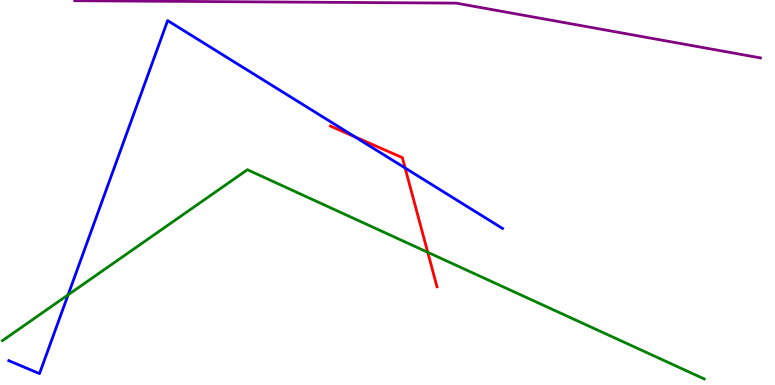[{'lines': ['blue', 'red'], 'intersections': [{'x': 4.58, 'y': 6.45}, {'x': 5.23, 'y': 5.64}]}, {'lines': ['green', 'red'], 'intersections': [{'x': 5.52, 'y': 3.45}]}, {'lines': ['purple', 'red'], 'intersections': []}, {'lines': ['blue', 'green'], 'intersections': [{'x': 0.879, 'y': 2.34}]}, {'lines': ['blue', 'purple'], 'intersections': []}, {'lines': ['green', 'purple'], 'intersections': []}]